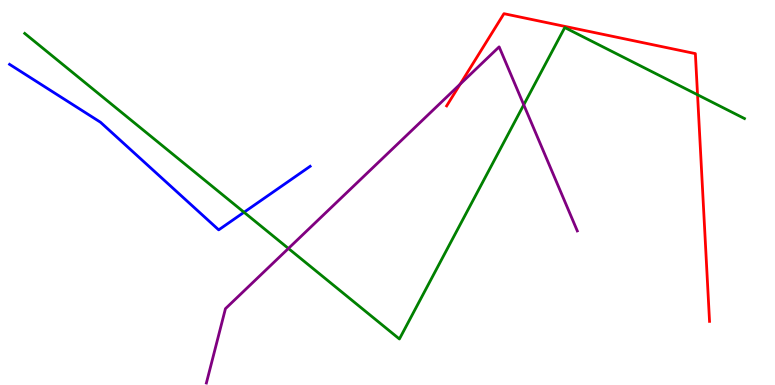[{'lines': ['blue', 'red'], 'intersections': []}, {'lines': ['green', 'red'], 'intersections': [{'x': 9.0, 'y': 7.54}]}, {'lines': ['purple', 'red'], 'intersections': [{'x': 5.94, 'y': 7.81}]}, {'lines': ['blue', 'green'], 'intersections': [{'x': 3.15, 'y': 4.49}]}, {'lines': ['blue', 'purple'], 'intersections': []}, {'lines': ['green', 'purple'], 'intersections': [{'x': 3.72, 'y': 3.55}, {'x': 6.76, 'y': 7.28}]}]